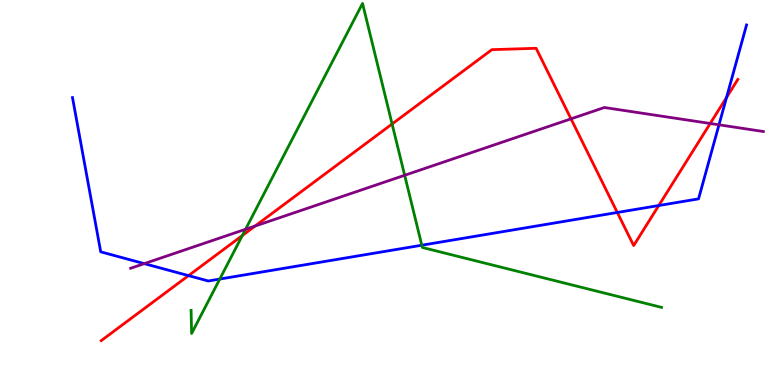[{'lines': ['blue', 'red'], 'intersections': [{'x': 2.43, 'y': 2.84}, {'x': 7.97, 'y': 4.48}, {'x': 8.5, 'y': 4.66}, {'x': 9.37, 'y': 7.47}]}, {'lines': ['green', 'red'], 'intersections': [{'x': 3.13, 'y': 3.88}, {'x': 5.06, 'y': 6.78}]}, {'lines': ['purple', 'red'], 'intersections': [{'x': 3.29, 'y': 4.13}, {'x': 7.37, 'y': 6.91}, {'x': 9.16, 'y': 6.79}]}, {'lines': ['blue', 'green'], 'intersections': [{'x': 2.84, 'y': 2.75}, {'x': 5.44, 'y': 3.63}]}, {'lines': ['blue', 'purple'], 'intersections': [{'x': 1.86, 'y': 3.15}, {'x': 9.28, 'y': 6.76}]}, {'lines': ['green', 'purple'], 'intersections': [{'x': 3.17, 'y': 4.05}, {'x': 5.22, 'y': 5.45}]}]